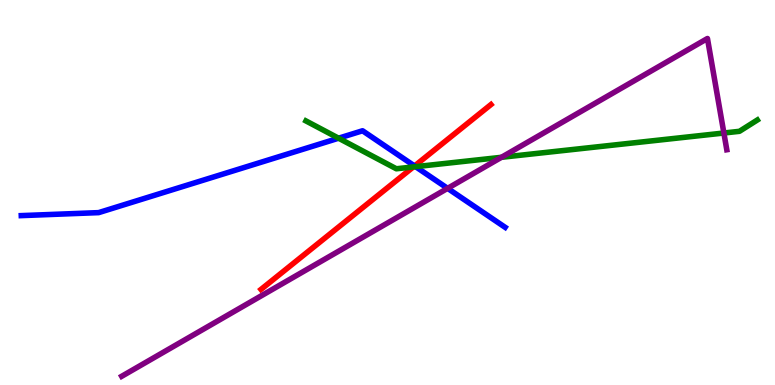[{'lines': ['blue', 'red'], 'intersections': [{'x': 5.35, 'y': 5.69}]}, {'lines': ['green', 'red'], 'intersections': [{'x': 5.33, 'y': 5.66}]}, {'lines': ['purple', 'red'], 'intersections': []}, {'lines': ['blue', 'green'], 'intersections': [{'x': 4.37, 'y': 6.41}, {'x': 5.36, 'y': 5.67}]}, {'lines': ['blue', 'purple'], 'intersections': [{'x': 5.78, 'y': 5.11}]}, {'lines': ['green', 'purple'], 'intersections': [{'x': 6.47, 'y': 5.91}, {'x': 9.34, 'y': 6.55}]}]